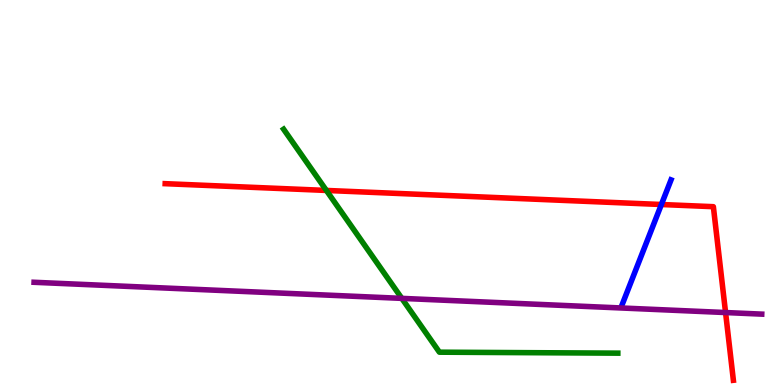[{'lines': ['blue', 'red'], 'intersections': [{'x': 8.53, 'y': 4.69}]}, {'lines': ['green', 'red'], 'intersections': [{'x': 4.21, 'y': 5.05}]}, {'lines': ['purple', 'red'], 'intersections': [{'x': 9.36, 'y': 1.88}]}, {'lines': ['blue', 'green'], 'intersections': []}, {'lines': ['blue', 'purple'], 'intersections': []}, {'lines': ['green', 'purple'], 'intersections': [{'x': 5.18, 'y': 2.25}]}]